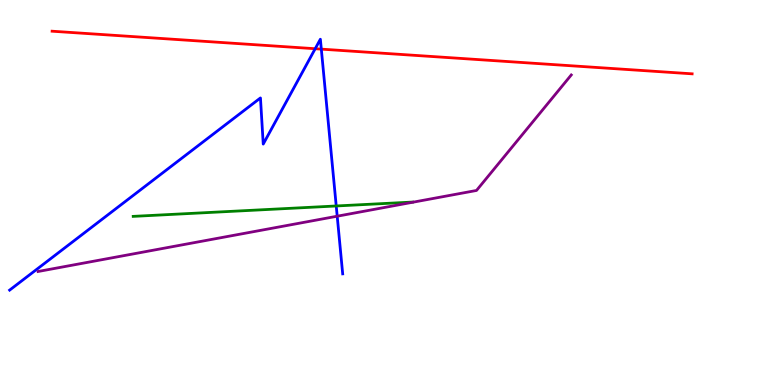[{'lines': ['blue', 'red'], 'intersections': [{'x': 4.07, 'y': 8.73}, {'x': 4.15, 'y': 8.72}]}, {'lines': ['green', 'red'], 'intersections': []}, {'lines': ['purple', 'red'], 'intersections': []}, {'lines': ['blue', 'green'], 'intersections': [{'x': 4.34, 'y': 4.65}]}, {'lines': ['blue', 'purple'], 'intersections': [{'x': 4.35, 'y': 4.38}]}, {'lines': ['green', 'purple'], 'intersections': []}]